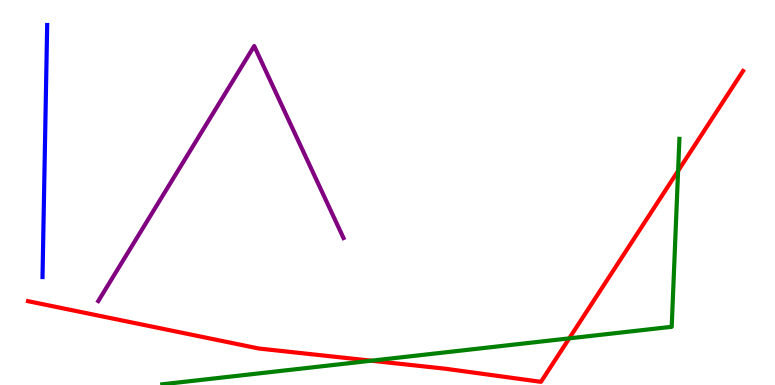[{'lines': ['blue', 'red'], 'intersections': []}, {'lines': ['green', 'red'], 'intersections': [{'x': 4.79, 'y': 0.631}, {'x': 7.34, 'y': 1.21}, {'x': 8.75, 'y': 5.56}]}, {'lines': ['purple', 'red'], 'intersections': []}, {'lines': ['blue', 'green'], 'intersections': []}, {'lines': ['blue', 'purple'], 'intersections': []}, {'lines': ['green', 'purple'], 'intersections': []}]